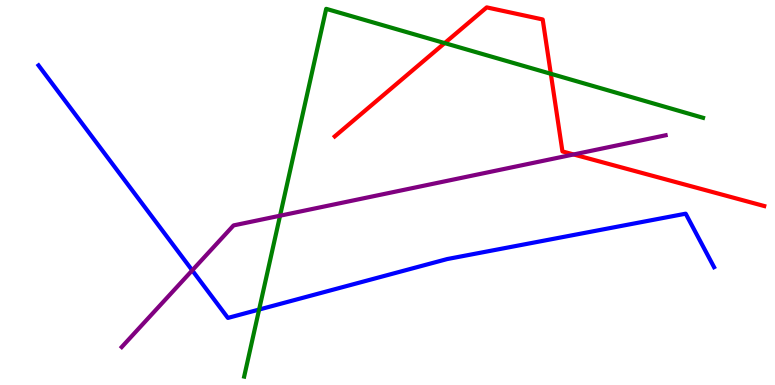[{'lines': ['blue', 'red'], 'intersections': []}, {'lines': ['green', 'red'], 'intersections': [{'x': 5.74, 'y': 8.88}, {'x': 7.11, 'y': 8.08}]}, {'lines': ['purple', 'red'], 'intersections': [{'x': 7.4, 'y': 5.99}]}, {'lines': ['blue', 'green'], 'intersections': [{'x': 3.34, 'y': 1.96}]}, {'lines': ['blue', 'purple'], 'intersections': [{'x': 2.48, 'y': 2.98}]}, {'lines': ['green', 'purple'], 'intersections': [{'x': 3.61, 'y': 4.4}]}]